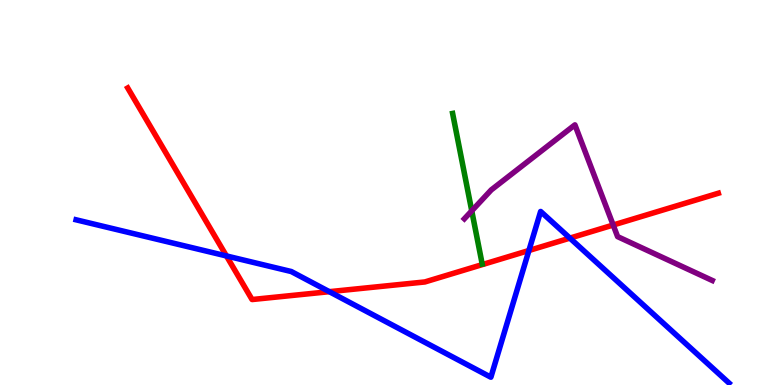[{'lines': ['blue', 'red'], 'intersections': [{'x': 2.92, 'y': 3.35}, {'x': 4.25, 'y': 2.42}, {'x': 6.82, 'y': 3.49}, {'x': 7.35, 'y': 3.82}]}, {'lines': ['green', 'red'], 'intersections': []}, {'lines': ['purple', 'red'], 'intersections': [{'x': 7.91, 'y': 4.16}]}, {'lines': ['blue', 'green'], 'intersections': []}, {'lines': ['blue', 'purple'], 'intersections': []}, {'lines': ['green', 'purple'], 'intersections': [{'x': 6.09, 'y': 4.52}]}]